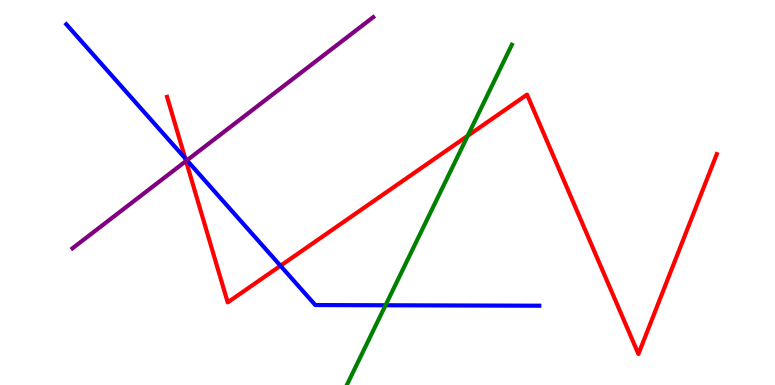[{'lines': ['blue', 'red'], 'intersections': [{'x': 2.39, 'y': 5.89}, {'x': 3.62, 'y': 3.1}]}, {'lines': ['green', 'red'], 'intersections': [{'x': 6.03, 'y': 6.47}]}, {'lines': ['purple', 'red'], 'intersections': [{'x': 2.4, 'y': 5.82}]}, {'lines': ['blue', 'green'], 'intersections': [{'x': 4.97, 'y': 2.07}]}, {'lines': ['blue', 'purple'], 'intersections': [{'x': 2.41, 'y': 5.84}]}, {'lines': ['green', 'purple'], 'intersections': []}]